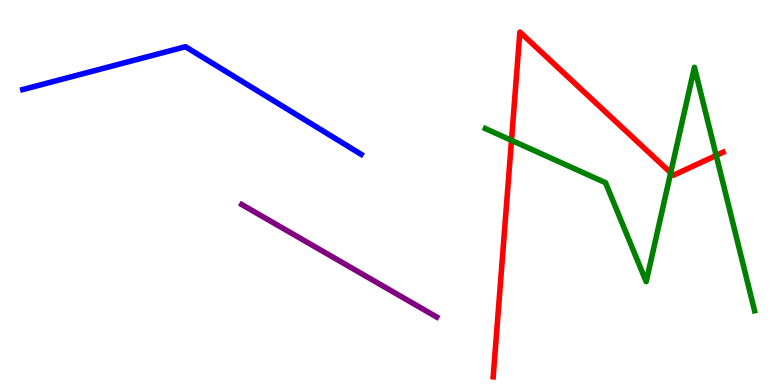[{'lines': ['blue', 'red'], 'intersections': []}, {'lines': ['green', 'red'], 'intersections': [{'x': 6.6, 'y': 6.35}, {'x': 8.65, 'y': 5.51}, {'x': 9.24, 'y': 5.96}]}, {'lines': ['purple', 'red'], 'intersections': []}, {'lines': ['blue', 'green'], 'intersections': []}, {'lines': ['blue', 'purple'], 'intersections': []}, {'lines': ['green', 'purple'], 'intersections': []}]